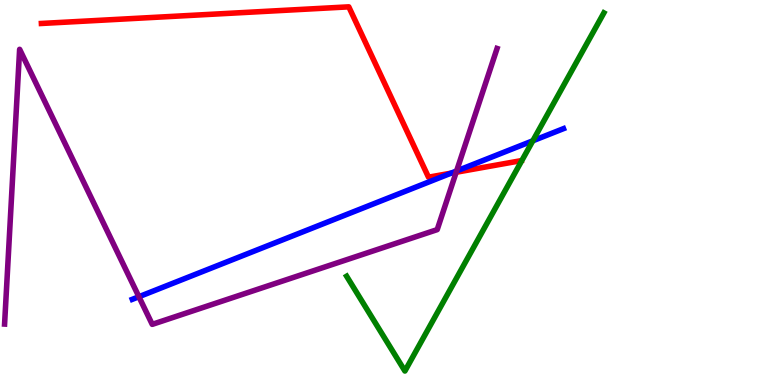[{'lines': ['blue', 'red'], 'intersections': [{'x': 5.82, 'y': 5.5}]}, {'lines': ['green', 'red'], 'intersections': []}, {'lines': ['purple', 'red'], 'intersections': [{'x': 5.89, 'y': 5.53}]}, {'lines': ['blue', 'green'], 'intersections': [{'x': 6.88, 'y': 6.34}]}, {'lines': ['blue', 'purple'], 'intersections': [{'x': 1.79, 'y': 2.29}, {'x': 5.89, 'y': 5.56}]}, {'lines': ['green', 'purple'], 'intersections': []}]